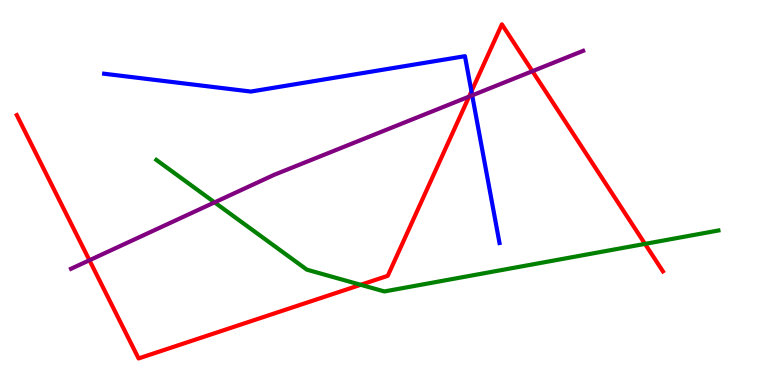[{'lines': ['blue', 'red'], 'intersections': [{'x': 6.08, 'y': 7.63}]}, {'lines': ['green', 'red'], 'intersections': [{'x': 4.65, 'y': 2.6}, {'x': 8.32, 'y': 3.67}]}, {'lines': ['purple', 'red'], 'intersections': [{'x': 1.15, 'y': 3.24}, {'x': 6.05, 'y': 7.49}, {'x': 6.87, 'y': 8.15}]}, {'lines': ['blue', 'green'], 'intersections': []}, {'lines': ['blue', 'purple'], 'intersections': [{'x': 6.09, 'y': 7.52}]}, {'lines': ['green', 'purple'], 'intersections': [{'x': 2.77, 'y': 4.74}]}]